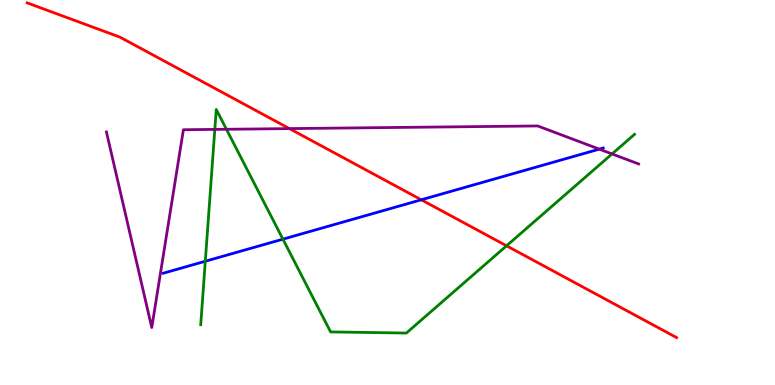[{'lines': ['blue', 'red'], 'intersections': [{'x': 5.44, 'y': 4.81}]}, {'lines': ['green', 'red'], 'intersections': [{'x': 6.54, 'y': 3.62}]}, {'lines': ['purple', 'red'], 'intersections': [{'x': 3.73, 'y': 6.66}]}, {'lines': ['blue', 'green'], 'intersections': [{'x': 2.65, 'y': 3.21}, {'x': 3.65, 'y': 3.79}]}, {'lines': ['blue', 'purple'], 'intersections': [{'x': 7.73, 'y': 6.13}]}, {'lines': ['green', 'purple'], 'intersections': [{'x': 2.77, 'y': 6.64}, {'x': 2.92, 'y': 6.64}, {'x': 7.9, 'y': 6.0}]}]